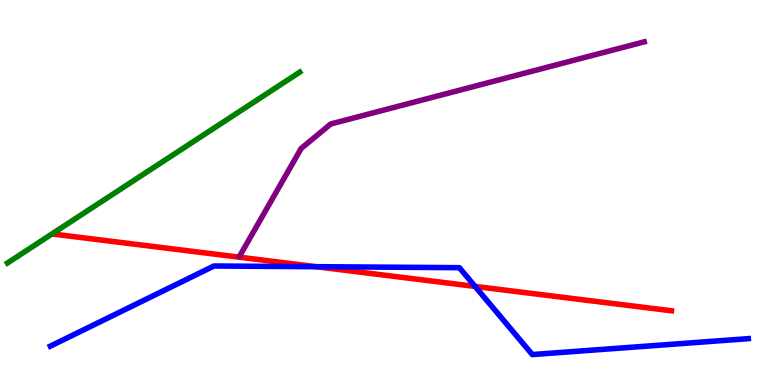[{'lines': ['blue', 'red'], 'intersections': [{'x': 4.08, 'y': 3.07}, {'x': 6.13, 'y': 2.56}]}, {'lines': ['green', 'red'], 'intersections': []}, {'lines': ['purple', 'red'], 'intersections': []}, {'lines': ['blue', 'green'], 'intersections': []}, {'lines': ['blue', 'purple'], 'intersections': []}, {'lines': ['green', 'purple'], 'intersections': []}]